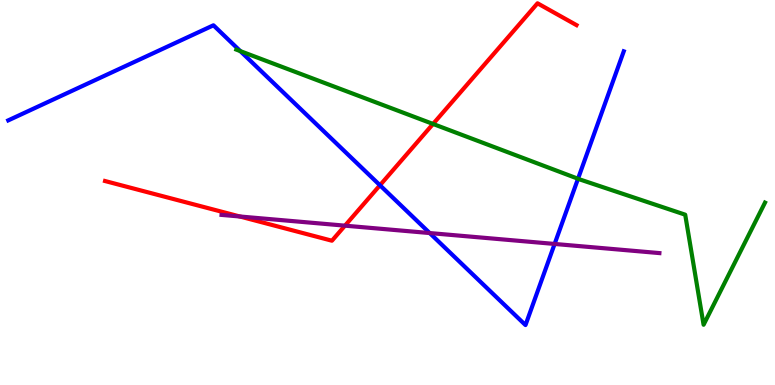[{'lines': ['blue', 'red'], 'intersections': [{'x': 4.9, 'y': 5.19}]}, {'lines': ['green', 'red'], 'intersections': [{'x': 5.59, 'y': 6.78}]}, {'lines': ['purple', 'red'], 'intersections': [{'x': 3.09, 'y': 4.38}, {'x': 4.45, 'y': 4.14}]}, {'lines': ['blue', 'green'], 'intersections': [{'x': 3.1, 'y': 8.67}, {'x': 7.46, 'y': 5.36}]}, {'lines': ['blue', 'purple'], 'intersections': [{'x': 5.54, 'y': 3.95}, {'x': 7.16, 'y': 3.66}]}, {'lines': ['green', 'purple'], 'intersections': []}]